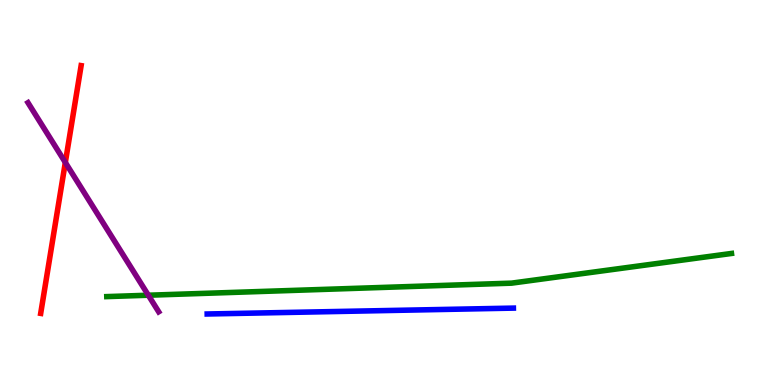[{'lines': ['blue', 'red'], 'intersections': []}, {'lines': ['green', 'red'], 'intersections': []}, {'lines': ['purple', 'red'], 'intersections': [{'x': 0.843, 'y': 5.78}]}, {'lines': ['blue', 'green'], 'intersections': []}, {'lines': ['blue', 'purple'], 'intersections': []}, {'lines': ['green', 'purple'], 'intersections': [{'x': 1.91, 'y': 2.33}]}]